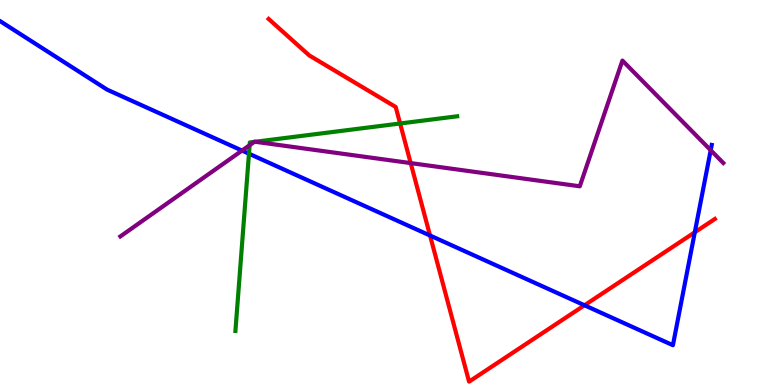[{'lines': ['blue', 'red'], 'intersections': [{'x': 5.55, 'y': 3.88}, {'x': 7.54, 'y': 2.07}, {'x': 8.97, 'y': 3.97}]}, {'lines': ['green', 'red'], 'intersections': [{'x': 5.16, 'y': 6.79}]}, {'lines': ['purple', 'red'], 'intersections': [{'x': 5.3, 'y': 5.76}]}, {'lines': ['blue', 'green'], 'intersections': [{'x': 3.21, 'y': 6.01}]}, {'lines': ['blue', 'purple'], 'intersections': [{'x': 3.12, 'y': 6.09}, {'x': 9.17, 'y': 6.1}]}, {'lines': ['green', 'purple'], 'intersections': [{'x': 3.22, 'y': 6.23}, {'x': 3.28, 'y': 6.32}, {'x': 3.29, 'y': 6.32}]}]